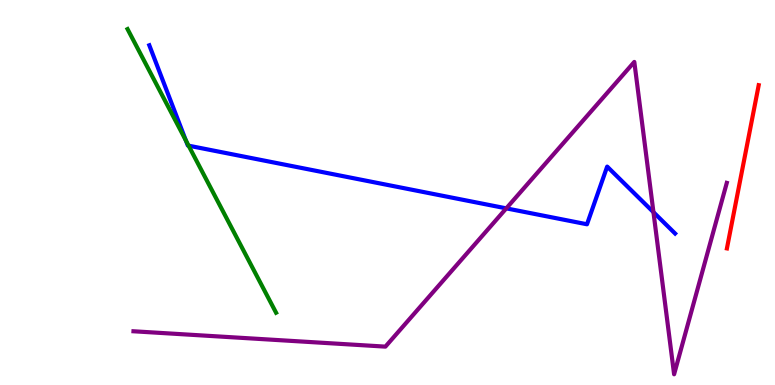[{'lines': ['blue', 'red'], 'intersections': []}, {'lines': ['green', 'red'], 'intersections': []}, {'lines': ['purple', 'red'], 'intersections': []}, {'lines': ['blue', 'green'], 'intersections': [{'x': 2.4, 'y': 6.35}, {'x': 2.43, 'y': 6.22}]}, {'lines': ['blue', 'purple'], 'intersections': [{'x': 6.53, 'y': 4.59}, {'x': 8.43, 'y': 4.49}]}, {'lines': ['green', 'purple'], 'intersections': []}]